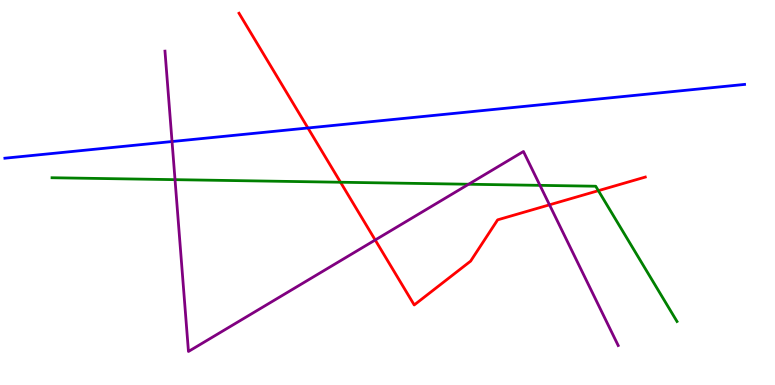[{'lines': ['blue', 'red'], 'intersections': [{'x': 3.97, 'y': 6.68}]}, {'lines': ['green', 'red'], 'intersections': [{'x': 4.39, 'y': 5.27}, {'x': 7.72, 'y': 5.05}]}, {'lines': ['purple', 'red'], 'intersections': [{'x': 4.84, 'y': 3.77}, {'x': 7.09, 'y': 4.68}]}, {'lines': ['blue', 'green'], 'intersections': []}, {'lines': ['blue', 'purple'], 'intersections': [{'x': 2.22, 'y': 6.32}]}, {'lines': ['green', 'purple'], 'intersections': [{'x': 2.26, 'y': 5.33}, {'x': 6.05, 'y': 5.21}, {'x': 6.97, 'y': 5.19}]}]